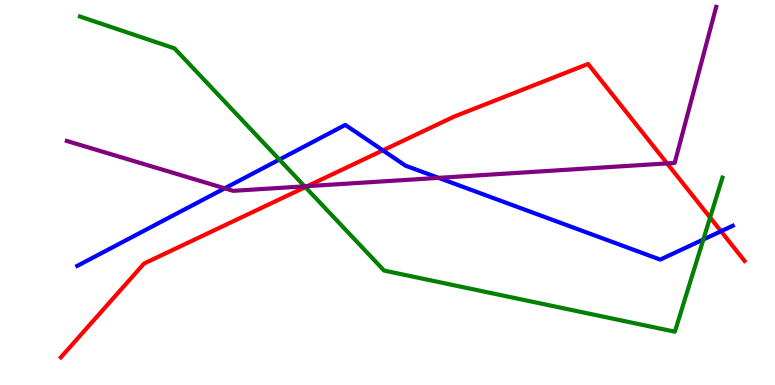[{'lines': ['blue', 'red'], 'intersections': [{'x': 4.94, 'y': 6.09}, {'x': 9.3, 'y': 3.99}]}, {'lines': ['green', 'red'], 'intersections': [{'x': 3.94, 'y': 5.14}, {'x': 9.16, 'y': 4.35}]}, {'lines': ['purple', 'red'], 'intersections': [{'x': 3.97, 'y': 5.16}, {'x': 8.61, 'y': 5.76}]}, {'lines': ['blue', 'green'], 'intersections': [{'x': 3.6, 'y': 5.86}, {'x': 9.08, 'y': 3.78}]}, {'lines': ['blue', 'purple'], 'intersections': [{'x': 2.9, 'y': 5.11}, {'x': 5.66, 'y': 5.38}]}, {'lines': ['green', 'purple'], 'intersections': [{'x': 3.93, 'y': 5.16}]}]